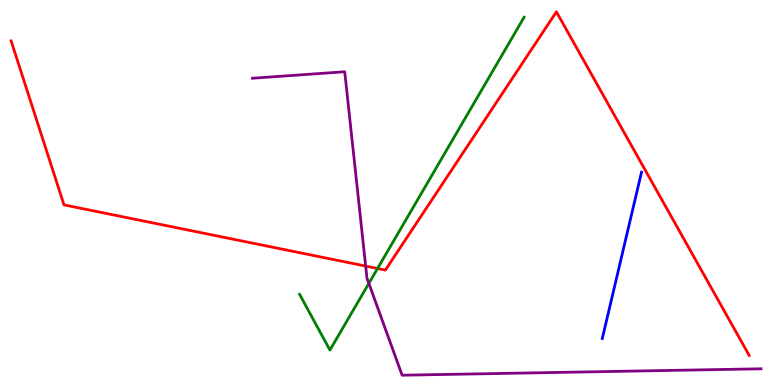[{'lines': ['blue', 'red'], 'intersections': []}, {'lines': ['green', 'red'], 'intersections': [{'x': 4.87, 'y': 3.03}]}, {'lines': ['purple', 'red'], 'intersections': [{'x': 4.72, 'y': 3.09}]}, {'lines': ['blue', 'green'], 'intersections': []}, {'lines': ['blue', 'purple'], 'intersections': []}, {'lines': ['green', 'purple'], 'intersections': [{'x': 4.76, 'y': 2.64}]}]